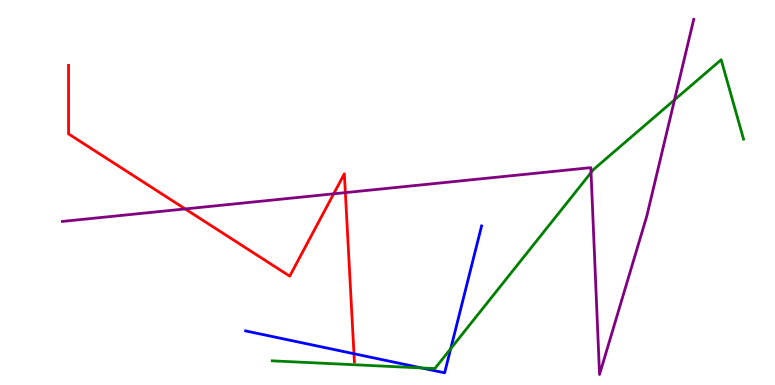[{'lines': ['blue', 'red'], 'intersections': [{'x': 4.57, 'y': 0.812}]}, {'lines': ['green', 'red'], 'intersections': []}, {'lines': ['purple', 'red'], 'intersections': [{'x': 2.39, 'y': 4.57}, {'x': 4.31, 'y': 4.97}, {'x': 4.46, 'y': 5.0}]}, {'lines': ['blue', 'green'], 'intersections': [{'x': 5.44, 'y': 0.443}, {'x': 5.82, 'y': 0.943}]}, {'lines': ['blue', 'purple'], 'intersections': []}, {'lines': ['green', 'purple'], 'intersections': [{'x': 7.63, 'y': 5.52}, {'x': 8.7, 'y': 7.41}]}]